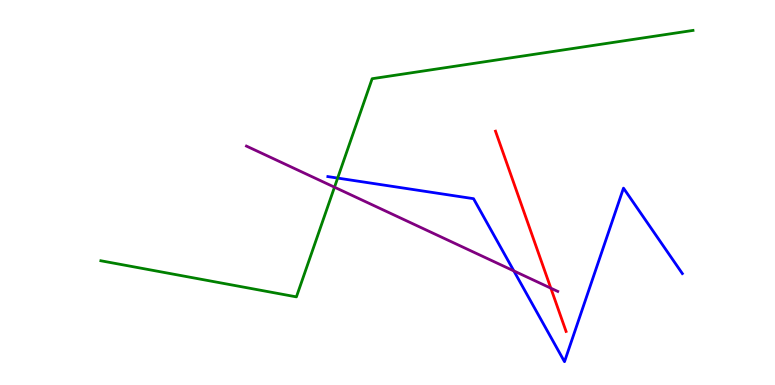[{'lines': ['blue', 'red'], 'intersections': []}, {'lines': ['green', 'red'], 'intersections': []}, {'lines': ['purple', 'red'], 'intersections': [{'x': 7.11, 'y': 2.51}]}, {'lines': ['blue', 'green'], 'intersections': [{'x': 4.36, 'y': 5.37}]}, {'lines': ['blue', 'purple'], 'intersections': [{'x': 6.63, 'y': 2.96}]}, {'lines': ['green', 'purple'], 'intersections': [{'x': 4.32, 'y': 5.14}]}]